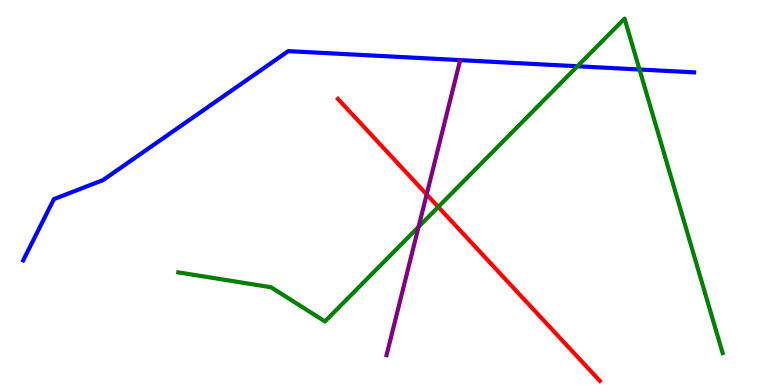[{'lines': ['blue', 'red'], 'intersections': []}, {'lines': ['green', 'red'], 'intersections': [{'x': 5.66, 'y': 4.63}]}, {'lines': ['purple', 'red'], 'intersections': [{'x': 5.51, 'y': 4.95}]}, {'lines': ['blue', 'green'], 'intersections': [{'x': 7.45, 'y': 8.28}, {'x': 8.25, 'y': 8.19}]}, {'lines': ['blue', 'purple'], 'intersections': []}, {'lines': ['green', 'purple'], 'intersections': [{'x': 5.4, 'y': 4.11}]}]